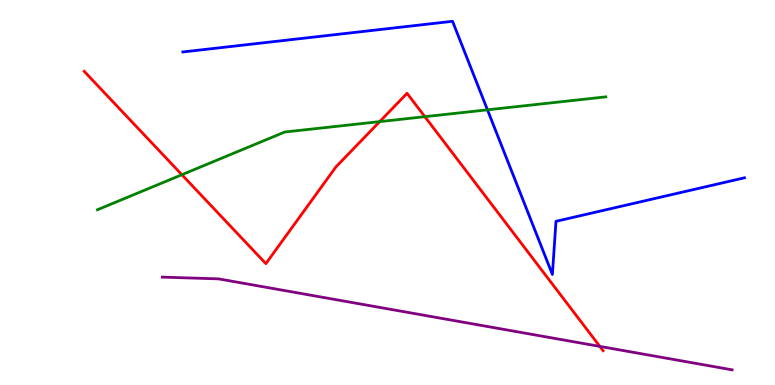[{'lines': ['blue', 'red'], 'intersections': []}, {'lines': ['green', 'red'], 'intersections': [{'x': 2.35, 'y': 5.46}, {'x': 4.9, 'y': 6.84}, {'x': 5.48, 'y': 6.97}]}, {'lines': ['purple', 'red'], 'intersections': [{'x': 7.74, 'y': 1.0}]}, {'lines': ['blue', 'green'], 'intersections': [{'x': 6.29, 'y': 7.15}]}, {'lines': ['blue', 'purple'], 'intersections': []}, {'lines': ['green', 'purple'], 'intersections': []}]